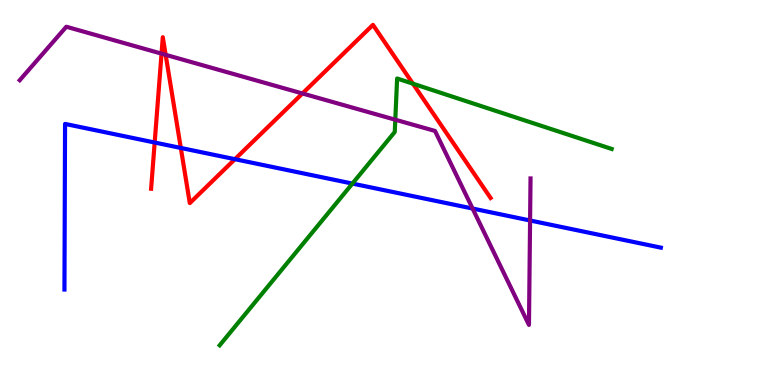[{'lines': ['blue', 'red'], 'intersections': [{'x': 2.0, 'y': 6.3}, {'x': 2.33, 'y': 6.16}, {'x': 3.03, 'y': 5.87}]}, {'lines': ['green', 'red'], 'intersections': [{'x': 5.33, 'y': 7.83}]}, {'lines': ['purple', 'red'], 'intersections': [{'x': 2.08, 'y': 8.61}, {'x': 2.14, 'y': 8.58}, {'x': 3.9, 'y': 7.57}]}, {'lines': ['blue', 'green'], 'intersections': [{'x': 4.55, 'y': 5.23}]}, {'lines': ['blue', 'purple'], 'intersections': [{'x': 6.1, 'y': 4.58}, {'x': 6.84, 'y': 4.27}]}, {'lines': ['green', 'purple'], 'intersections': [{'x': 5.1, 'y': 6.89}]}]